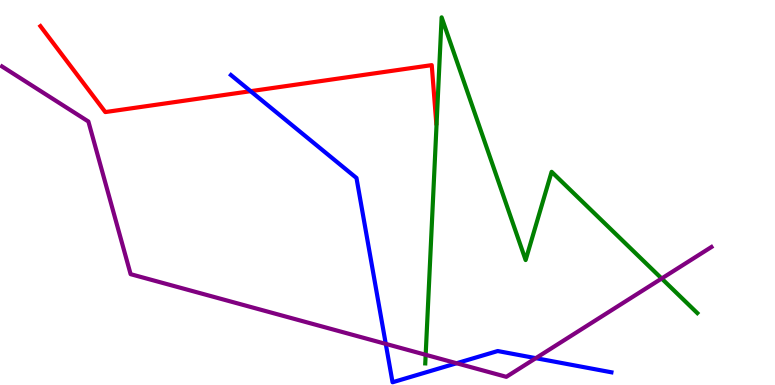[{'lines': ['blue', 'red'], 'intersections': [{'x': 3.23, 'y': 7.63}]}, {'lines': ['green', 'red'], 'intersections': []}, {'lines': ['purple', 'red'], 'intersections': []}, {'lines': ['blue', 'green'], 'intersections': []}, {'lines': ['blue', 'purple'], 'intersections': [{'x': 4.98, 'y': 1.07}, {'x': 5.89, 'y': 0.565}, {'x': 6.91, 'y': 0.697}]}, {'lines': ['green', 'purple'], 'intersections': [{'x': 5.49, 'y': 0.785}, {'x': 8.54, 'y': 2.77}]}]